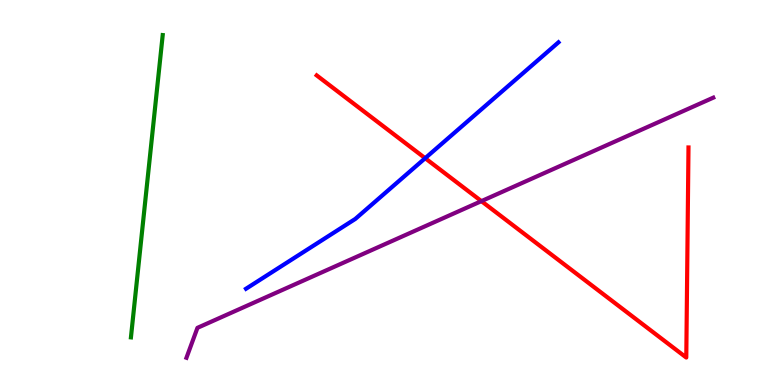[{'lines': ['blue', 'red'], 'intersections': [{'x': 5.49, 'y': 5.89}]}, {'lines': ['green', 'red'], 'intersections': []}, {'lines': ['purple', 'red'], 'intersections': [{'x': 6.21, 'y': 4.78}]}, {'lines': ['blue', 'green'], 'intersections': []}, {'lines': ['blue', 'purple'], 'intersections': []}, {'lines': ['green', 'purple'], 'intersections': []}]